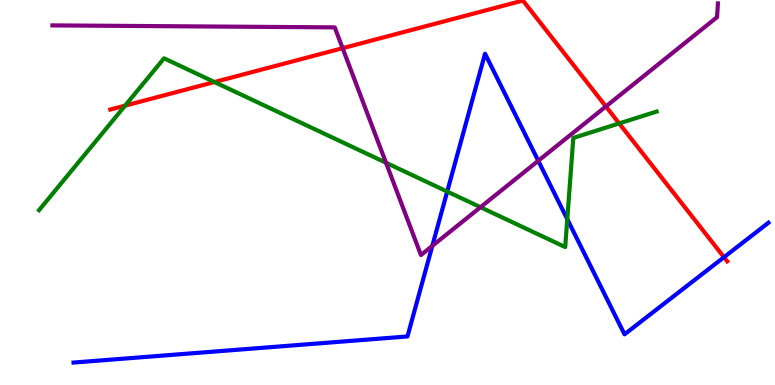[{'lines': ['blue', 'red'], 'intersections': [{'x': 9.34, 'y': 3.32}]}, {'lines': ['green', 'red'], 'intersections': [{'x': 1.61, 'y': 7.26}, {'x': 2.77, 'y': 7.87}, {'x': 7.99, 'y': 6.79}]}, {'lines': ['purple', 'red'], 'intersections': [{'x': 4.42, 'y': 8.75}, {'x': 7.82, 'y': 7.24}]}, {'lines': ['blue', 'green'], 'intersections': [{'x': 5.77, 'y': 5.02}, {'x': 7.32, 'y': 4.31}]}, {'lines': ['blue', 'purple'], 'intersections': [{'x': 5.58, 'y': 3.61}, {'x': 6.95, 'y': 5.82}]}, {'lines': ['green', 'purple'], 'intersections': [{'x': 4.98, 'y': 5.77}, {'x': 6.2, 'y': 4.62}]}]